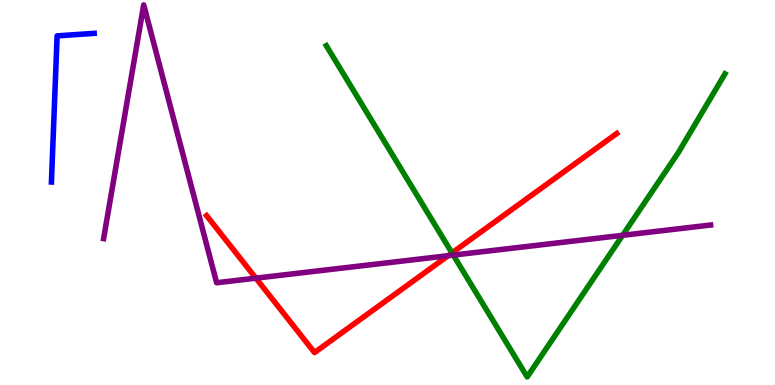[{'lines': ['blue', 'red'], 'intersections': []}, {'lines': ['green', 'red'], 'intersections': [{'x': 5.83, 'y': 3.43}]}, {'lines': ['purple', 'red'], 'intersections': [{'x': 3.3, 'y': 2.77}, {'x': 5.78, 'y': 3.36}]}, {'lines': ['blue', 'green'], 'intersections': []}, {'lines': ['blue', 'purple'], 'intersections': []}, {'lines': ['green', 'purple'], 'intersections': [{'x': 5.85, 'y': 3.37}, {'x': 8.03, 'y': 3.89}]}]